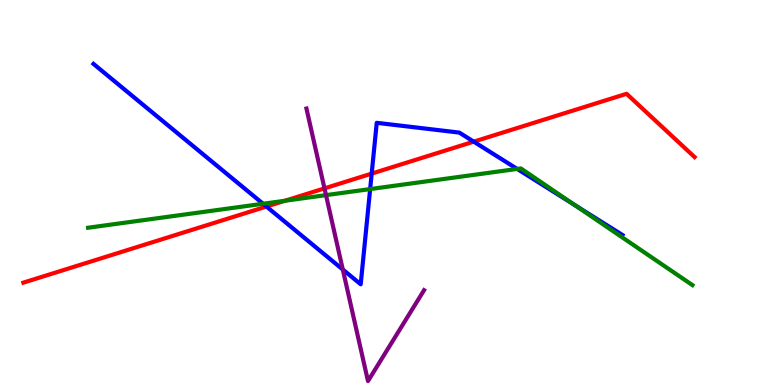[{'lines': ['blue', 'red'], 'intersections': [{'x': 3.44, 'y': 4.64}, {'x': 4.8, 'y': 5.49}, {'x': 6.11, 'y': 6.32}]}, {'lines': ['green', 'red'], 'intersections': [{'x': 3.68, 'y': 4.79}]}, {'lines': ['purple', 'red'], 'intersections': [{'x': 4.19, 'y': 5.11}]}, {'lines': ['blue', 'green'], 'intersections': [{'x': 3.39, 'y': 4.71}, {'x': 4.78, 'y': 5.09}, {'x': 6.67, 'y': 5.61}, {'x': 7.41, 'y': 4.68}]}, {'lines': ['blue', 'purple'], 'intersections': [{'x': 4.42, 'y': 3.0}]}, {'lines': ['green', 'purple'], 'intersections': [{'x': 4.21, 'y': 4.93}]}]